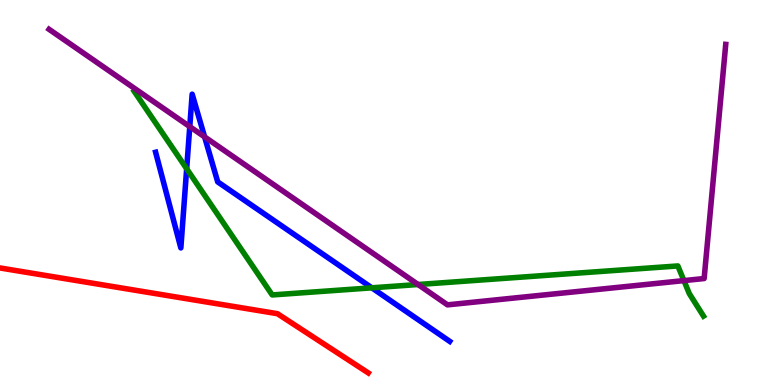[{'lines': ['blue', 'red'], 'intersections': []}, {'lines': ['green', 'red'], 'intersections': []}, {'lines': ['purple', 'red'], 'intersections': []}, {'lines': ['blue', 'green'], 'intersections': [{'x': 2.41, 'y': 5.62}, {'x': 4.8, 'y': 2.52}]}, {'lines': ['blue', 'purple'], 'intersections': [{'x': 2.45, 'y': 6.71}, {'x': 2.64, 'y': 6.44}]}, {'lines': ['green', 'purple'], 'intersections': [{'x': 5.39, 'y': 2.61}, {'x': 8.82, 'y': 2.71}]}]